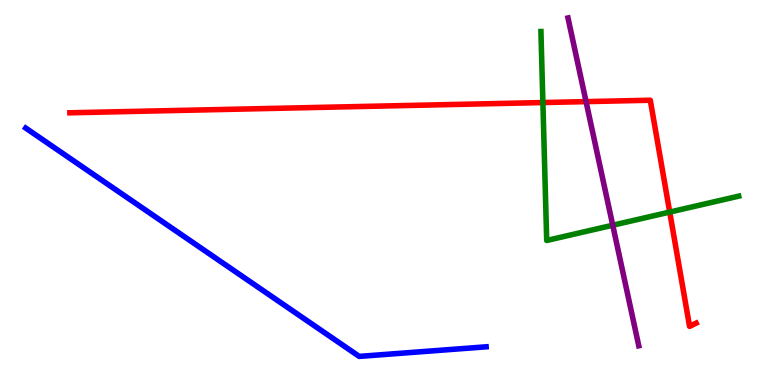[{'lines': ['blue', 'red'], 'intersections': []}, {'lines': ['green', 'red'], 'intersections': [{'x': 7.01, 'y': 7.34}, {'x': 8.64, 'y': 4.49}]}, {'lines': ['purple', 'red'], 'intersections': [{'x': 7.56, 'y': 7.36}]}, {'lines': ['blue', 'green'], 'intersections': []}, {'lines': ['blue', 'purple'], 'intersections': []}, {'lines': ['green', 'purple'], 'intersections': [{'x': 7.91, 'y': 4.15}]}]